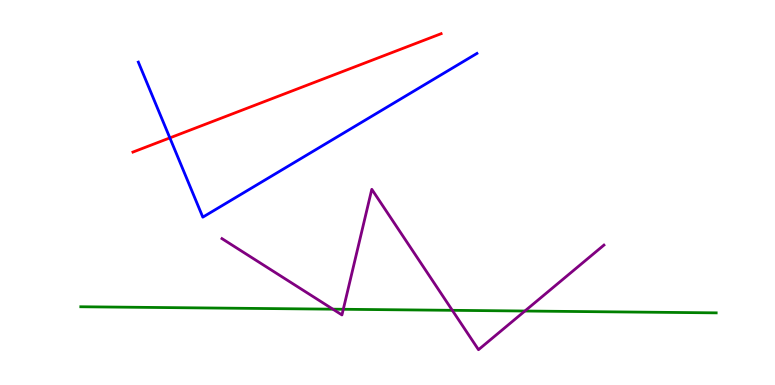[{'lines': ['blue', 'red'], 'intersections': [{'x': 2.19, 'y': 6.42}]}, {'lines': ['green', 'red'], 'intersections': []}, {'lines': ['purple', 'red'], 'intersections': []}, {'lines': ['blue', 'green'], 'intersections': []}, {'lines': ['blue', 'purple'], 'intersections': []}, {'lines': ['green', 'purple'], 'intersections': [{'x': 4.3, 'y': 1.97}, {'x': 4.43, 'y': 1.97}, {'x': 5.84, 'y': 1.94}, {'x': 6.77, 'y': 1.92}]}]